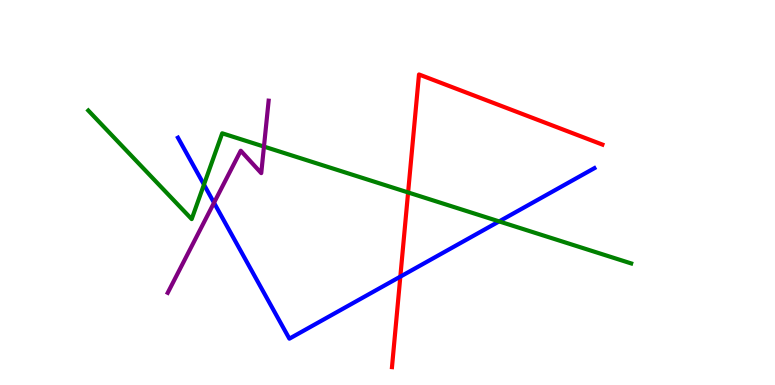[{'lines': ['blue', 'red'], 'intersections': [{'x': 5.17, 'y': 2.81}]}, {'lines': ['green', 'red'], 'intersections': [{'x': 5.27, 'y': 5.0}]}, {'lines': ['purple', 'red'], 'intersections': []}, {'lines': ['blue', 'green'], 'intersections': [{'x': 2.63, 'y': 5.21}, {'x': 6.44, 'y': 4.25}]}, {'lines': ['blue', 'purple'], 'intersections': [{'x': 2.76, 'y': 4.73}]}, {'lines': ['green', 'purple'], 'intersections': [{'x': 3.41, 'y': 6.19}]}]